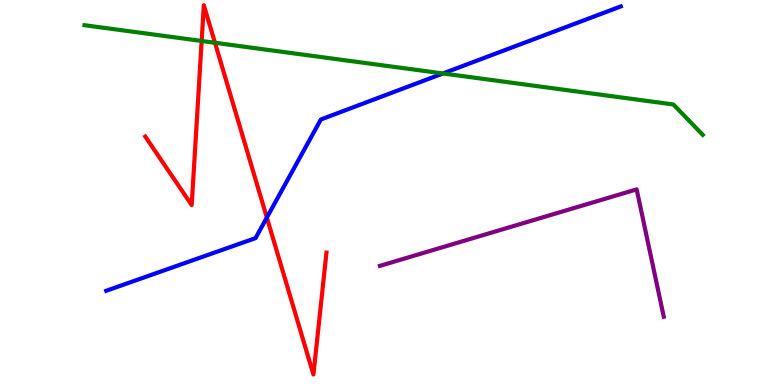[{'lines': ['blue', 'red'], 'intersections': [{'x': 3.44, 'y': 4.35}]}, {'lines': ['green', 'red'], 'intersections': [{'x': 2.6, 'y': 8.94}, {'x': 2.77, 'y': 8.89}]}, {'lines': ['purple', 'red'], 'intersections': []}, {'lines': ['blue', 'green'], 'intersections': [{'x': 5.72, 'y': 8.09}]}, {'lines': ['blue', 'purple'], 'intersections': []}, {'lines': ['green', 'purple'], 'intersections': []}]